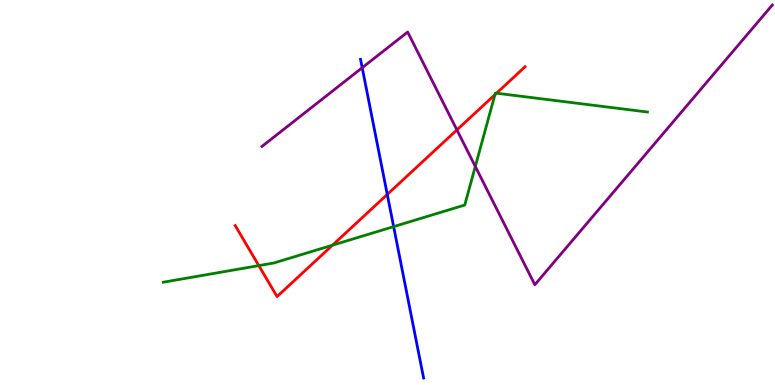[{'lines': ['blue', 'red'], 'intersections': [{'x': 5.0, 'y': 4.95}]}, {'lines': ['green', 'red'], 'intersections': [{'x': 3.34, 'y': 3.1}, {'x': 4.29, 'y': 3.63}, {'x': 6.39, 'y': 7.54}, {'x': 6.41, 'y': 7.58}]}, {'lines': ['purple', 'red'], 'intersections': [{'x': 5.9, 'y': 6.63}]}, {'lines': ['blue', 'green'], 'intersections': [{'x': 5.08, 'y': 4.11}]}, {'lines': ['blue', 'purple'], 'intersections': [{'x': 4.67, 'y': 8.24}]}, {'lines': ['green', 'purple'], 'intersections': [{'x': 6.13, 'y': 5.68}]}]